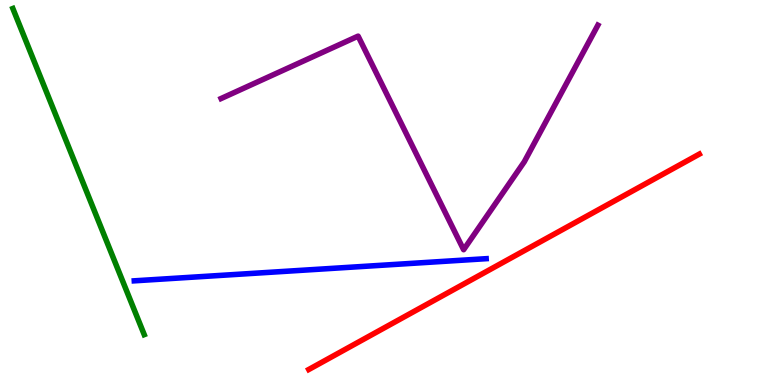[{'lines': ['blue', 'red'], 'intersections': []}, {'lines': ['green', 'red'], 'intersections': []}, {'lines': ['purple', 'red'], 'intersections': []}, {'lines': ['blue', 'green'], 'intersections': []}, {'lines': ['blue', 'purple'], 'intersections': []}, {'lines': ['green', 'purple'], 'intersections': []}]